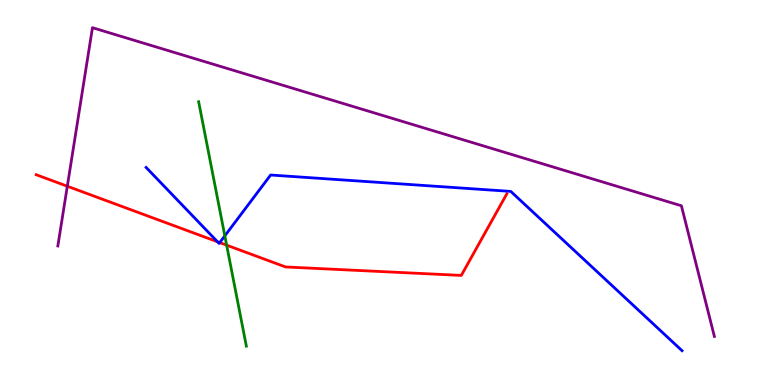[{'lines': ['blue', 'red'], 'intersections': [{'x': 2.81, 'y': 3.72}, {'x': 2.84, 'y': 3.7}]}, {'lines': ['green', 'red'], 'intersections': [{'x': 2.92, 'y': 3.63}]}, {'lines': ['purple', 'red'], 'intersections': [{'x': 0.869, 'y': 5.16}]}, {'lines': ['blue', 'green'], 'intersections': [{'x': 2.9, 'y': 3.87}]}, {'lines': ['blue', 'purple'], 'intersections': []}, {'lines': ['green', 'purple'], 'intersections': []}]